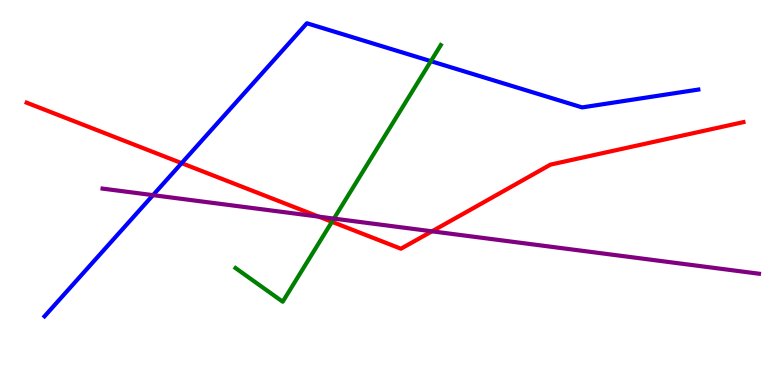[{'lines': ['blue', 'red'], 'intersections': [{'x': 2.34, 'y': 5.76}]}, {'lines': ['green', 'red'], 'intersections': [{'x': 4.28, 'y': 4.24}]}, {'lines': ['purple', 'red'], 'intersections': [{'x': 4.11, 'y': 4.37}, {'x': 5.57, 'y': 3.99}]}, {'lines': ['blue', 'green'], 'intersections': [{'x': 5.56, 'y': 8.41}]}, {'lines': ['blue', 'purple'], 'intersections': [{'x': 1.97, 'y': 4.93}]}, {'lines': ['green', 'purple'], 'intersections': [{'x': 4.31, 'y': 4.32}]}]